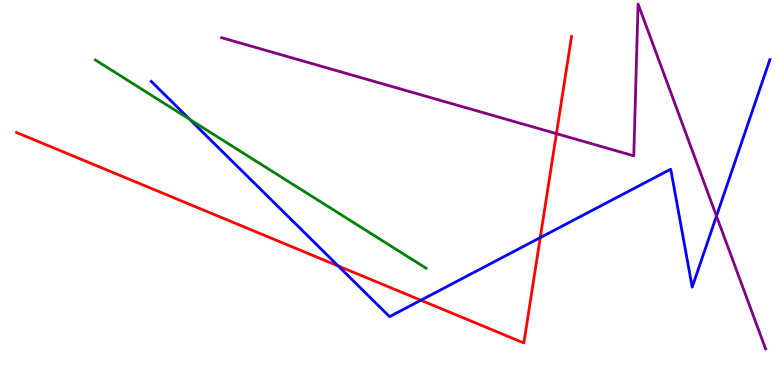[{'lines': ['blue', 'red'], 'intersections': [{'x': 4.36, 'y': 3.09}, {'x': 5.43, 'y': 2.2}, {'x': 6.97, 'y': 3.83}]}, {'lines': ['green', 'red'], 'intersections': []}, {'lines': ['purple', 'red'], 'intersections': [{'x': 7.18, 'y': 6.53}]}, {'lines': ['blue', 'green'], 'intersections': [{'x': 2.45, 'y': 6.9}]}, {'lines': ['blue', 'purple'], 'intersections': [{'x': 9.24, 'y': 4.39}]}, {'lines': ['green', 'purple'], 'intersections': []}]